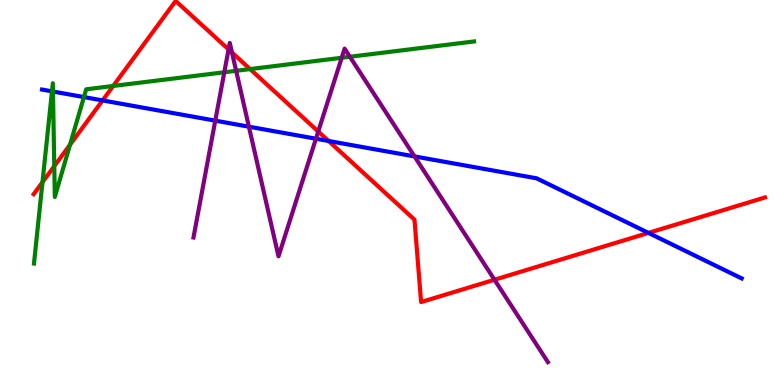[{'lines': ['blue', 'red'], 'intersections': [{'x': 1.32, 'y': 7.39}, {'x': 4.24, 'y': 6.34}, {'x': 8.37, 'y': 3.95}]}, {'lines': ['green', 'red'], 'intersections': [{'x': 0.548, 'y': 5.27}, {'x': 0.7, 'y': 5.68}, {'x': 0.904, 'y': 6.24}, {'x': 1.46, 'y': 7.77}, {'x': 3.23, 'y': 8.21}]}, {'lines': ['purple', 'red'], 'intersections': [{'x': 2.95, 'y': 8.72}, {'x': 2.99, 'y': 8.64}, {'x': 4.11, 'y': 6.58}, {'x': 6.38, 'y': 2.73}]}, {'lines': ['blue', 'green'], 'intersections': [{'x': 0.671, 'y': 7.63}, {'x': 0.684, 'y': 7.62}, {'x': 1.08, 'y': 7.48}]}, {'lines': ['blue', 'purple'], 'intersections': [{'x': 2.78, 'y': 6.87}, {'x': 3.21, 'y': 6.71}, {'x': 4.08, 'y': 6.4}, {'x': 5.35, 'y': 5.94}]}, {'lines': ['green', 'purple'], 'intersections': [{'x': 2.89, 'y': 8.12}, {'x': 3.05, 'y': 8.16}, {'x': 4.41, 'y': 8.5}, {'x': 4.51, 'y': 8.53}]}]